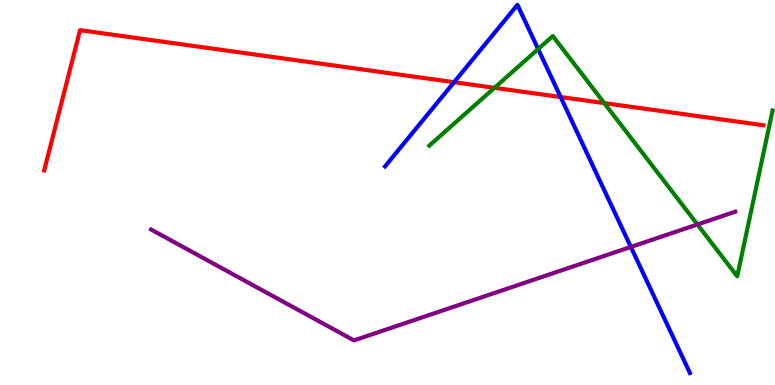[{'lines': ['blue', 'red'], 'intersections': [{'x': 5.86, 'y': 7.86}, {'x': 7.23, 'y': 7.48}]}, {'lines': ['green', 'red'], 'intersections': [{'x': 6.38, 'y': 7.72}, {'x': 7.8, 'y': 7.32}]}, {'lines': ['purple', 'red'], 'intersections': []}, {'lines': ['blue', 'green'], 'intersections': [{'x': 6.94, 'y': 8.73}]}, {'lines': ['blue', 'purple'], 'intersections': [{'x': 8.14, 'y': 3.59}]}, {'lines': ['green', 'purple'], 'intersections': [{'x': 9.0, 'y': 4.17}]}]